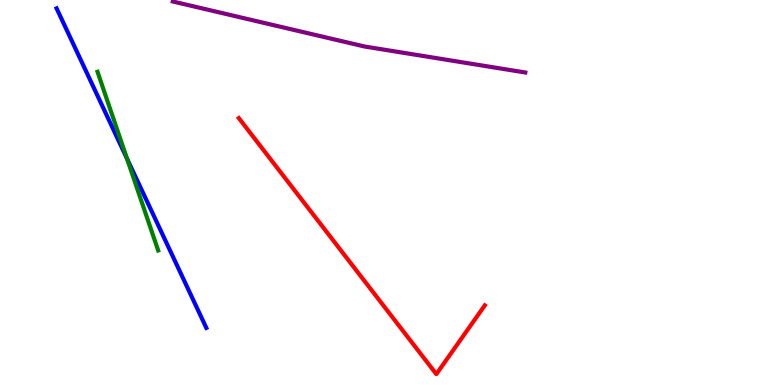[{'lines': ['blue', 'red'], 'intersections': []}, {'lines': ['green', 'red'], 'intersections': []}, {'lines': ['purple', 'red'], 'intersections': []}, {'lines': ['blue', 'green'], 'intersections': [{'x': 1.64, 'y': 5.88}]}, {'lines': ['blue', 'purple'], 'intersections': []}, {'lines': ['green', 'purple'], 'intersections': []}]